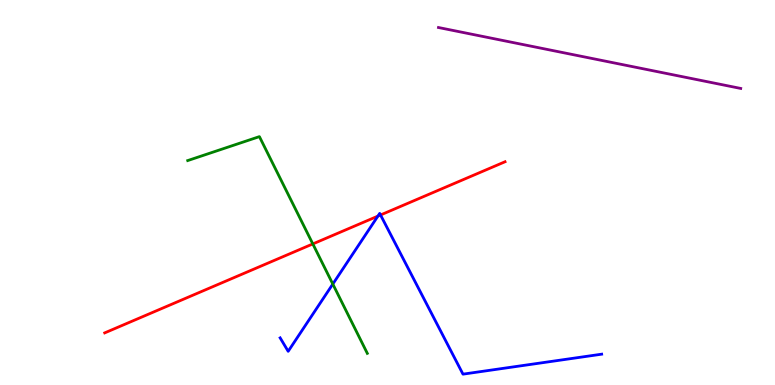[{'lines': ['blue', 'red'], 'intersections': [{'x': 4.88, 'y': 4.39}, {'x': 4.91, 'y': 4.42}]}, {'lines': ['green', 'red'], 'intersections': [{'x': 4.04, 'y': 3.66}]}, {'lines': ['purple', 'red'], 'intersections': []}, {'lines': ['blue', 'green'], 'intersections': [{'x': 4.29, 'y': 2.62}]}, {'lines': ['blue', 'purple'], 'intersections': []}, {'lines': ['green', 'purple'], 'intersections': []}]